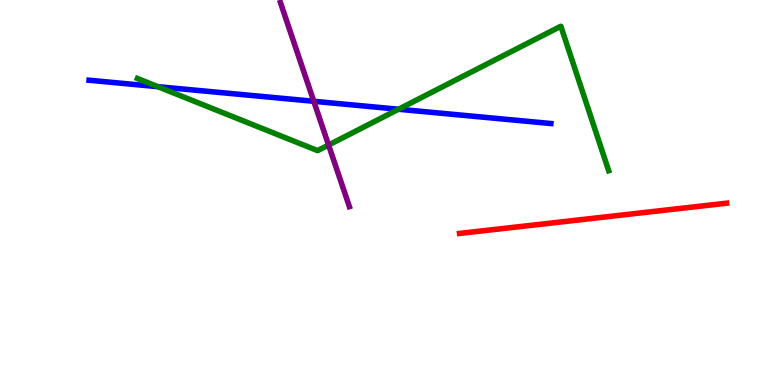[{'lines': ['blue', 'red'], 'intersections': []}, {'lines': ['green', 'red'], 'intersections': []}, {'lines': ['purple', 'red'], 'intersections': []}, {'lines': ['blue', 'green'], 'intersections': [{'x': 2.04, 'y': 7.75}, {'x': 5.14, 'y': 7.16}]}, {'lines': ['blue', 'purple'], 'intersections': [{'x': 4.05, 'y': 7.37}]}, {'lines': ['green', 'purple'], 'intersections': [{'x': 4.24, 'y': 6.23}]}]